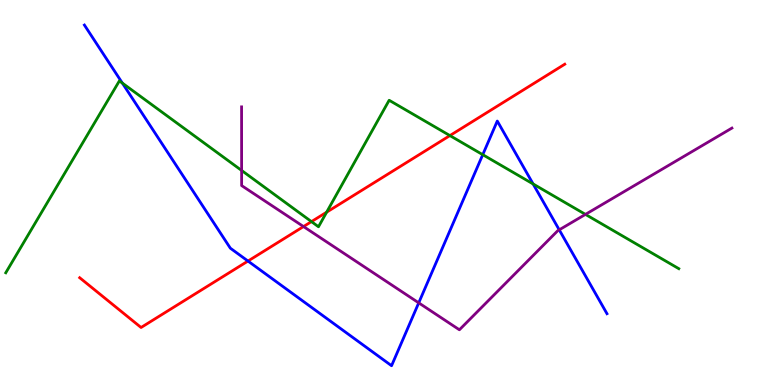[{'lines': ['blue', 'red'], 'intersections': [{'x': 3.2, 'y': 3.22}]}, {'lines': ['green', 'red'], 'intersections': [{'x': 4.02, 'y': 4.24}, {'x': 4.21, 'y': 4.49}, {'x': 5.81, 'y': 6.48}]}, {'lines': ['purple', 'red'], 'intersections': [{'x': 3.92, 'y': 4.12}]}, {'lines': ['blue', 'green'], 'intersections': [{'x': 1.58, 'y': 7.84}, {'x': 6.23, 'y': 5.98}, {'x': 6.88, 'y': 5.22}]}, {'lines': ['blue', 'purple'], 'intersections': [{'x': 5.4, 'y': 2.13}, {'x': 7.22, 'y': 4.03}]}, {'lines': ['green', 'purple'], 'intersections': [{'x': 3.12, 'y': 5.57}, {'x': 7.55, 'y': 4.43}]}]